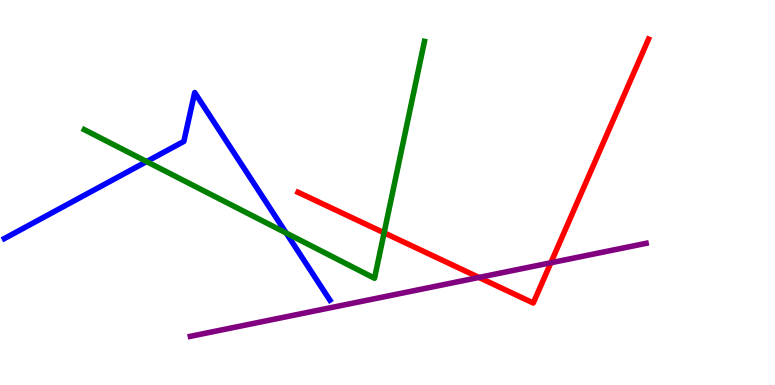[{'lines': ['blue', 'red'], 'intersections': []}, {'lines': ['green', 'red'], 'intersections': [{'x': 4.96, 'y': 3.95}]}, {'lines': ['purple', 'red'], 'intersections': [{'x': 6.18, 'y': 2.79}, {'x': 7.11, 'y': 3.17}]}, {'lines': ['blue', 'green'], 'intersections': [{'x': 1.89, 'y': 5.8}, {'x': 3.69, 'y': 3.95}]}, {'lines': ['blue', 'purple'], 'intersections': []}, {'lines': ['green', 'purple'], 'intersections': []}]